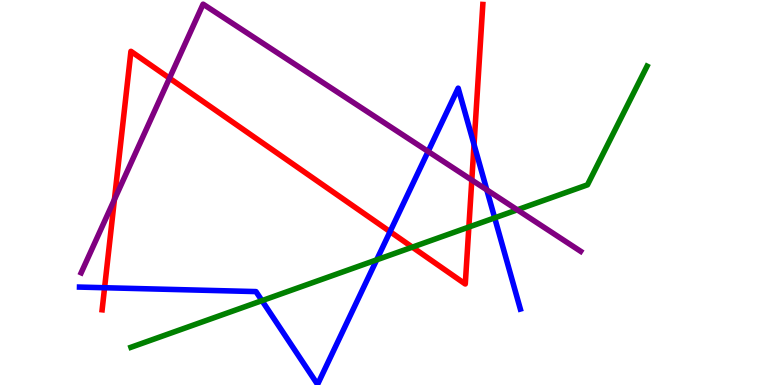[{'lines': ['blue', 'red'], 'intersections': [{'x': 1.35, 'y': 2.53}, {'x': 5.03, 'y': 3.98}, {'x': 6.12, 'y': 6.25}]}, {'lines': ['green', 'red'], 'intersections': [{'x': 5.32, 'y': 3.58}, {'x': 6.05, 'y': 4.1}]}, {'lines': ['purple', 'red'], 'intersections': [{'x': 1.48, 'y': 4.82}, {'x': 2.19, 'y': 7.97}, {'x': 6.09, 'y': 5.32}]}, {'lines': ['blue', 'green'], 'intersections': [{'x': 3.38, 'y': 2.19}, {'x': 4.86, 'y': 3.25}, {'x': 6.38, 'y': 4.34}]}, {'lines': ['blue', 'purple'], 'intersections': [{'x': 5.52, 'y': 6.07}, {'x': 6.28, 'y': 5.07}]}, {'lines': ['green', 'purple'], 'intersections': [{'x': 6.67, 'y': 4.55}]}]